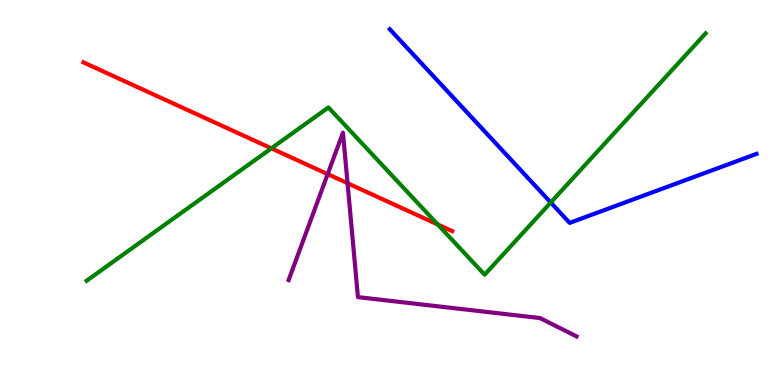[{'lines': ['blue', 'red'], 'intersections': []}, {'lines': ['green', 'red'], 'intersections': [{'x': 3.5, 'y': 6.15}, {'x': 5.65, 'y': 4.17}]}, {'lines': ['purple', 'red'], 'intersections': [{'x': 4.23, 'y': 5.48}, {'x': 4.48, 'y': 5.24}]}, {'lines': ['blue', 'green'], 'intersections': [{'x': 7.11, 'y': 4.74}]}, {'lines': ['blue', 'purple'], 'intersections': []}, {'lines': ['green', 'purple'], 'intersections': []}]